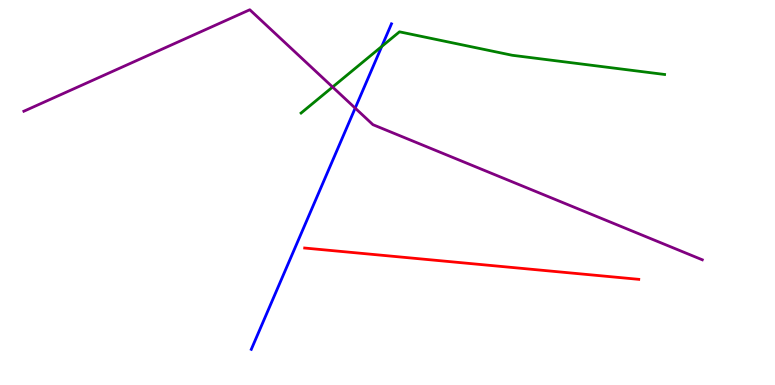[{'lines': ['blue', 'red'], 'intersections': []}, {'lines': ['green', 'red'], 'intersections': []}, {'lines': ['purple', 'red'], 'intersections': []}, {'lines': ['blue', 'green'], 'intersections': [{'x': 4.93, 'y': 8.79}]}, {'lines': ['blue', 'purple'], 'intersections': [{'x': 4.58, 'y': 7.19}]}, {'lines': ['green', 'purple'], 'intersections': [{'x': 4.29, 'y': 7.74}]}]